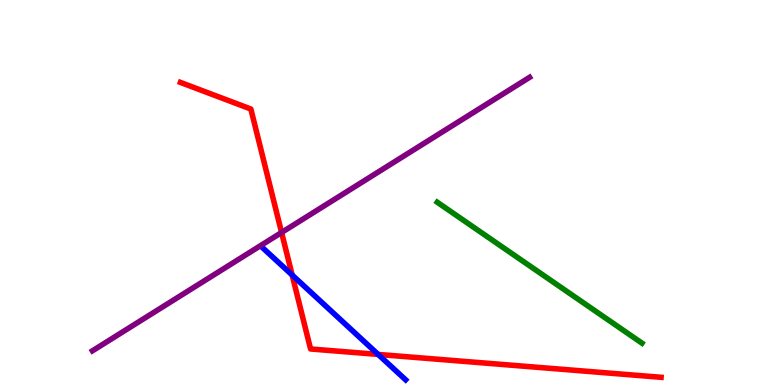[{'lines': ['blue', 'red'], 'intersections': [{'x': 3.77, 'y': 2.86}, {'x': 4.88, 'y': 0.794}]}, {'lines': ['green', 'red'], 'intersections': []}, {'lines': ['purple', 'red'], 'intersections': [{'x': 3.63, 'y': 3.96}]}, {'lines': ['blue', 'green'], 'intersections': []}, {'lines': ['blue', 'purple'], 'intersections': []}, {'lines': ['green', 'purple'], 'intersections': []}]